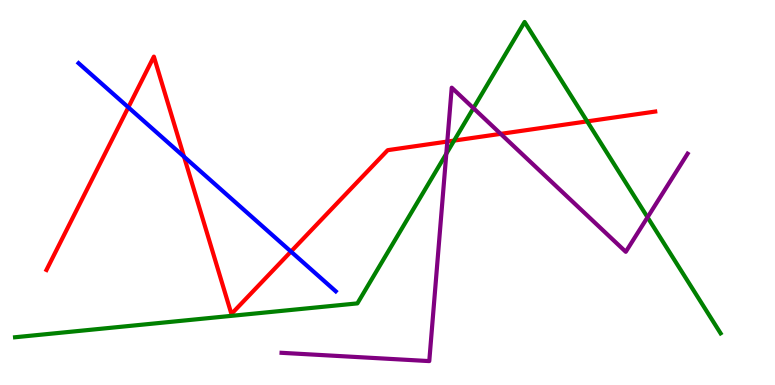[{'lines': ['blue', 'red'], 'intersections': [{'x': 1.66, 'y': 7.21}, {'x': 2.37, 'y': 5.93}, {'x': 3.75, 'y': 3.47}]}, {'lines': ['green', 'red'], 'intersections': [{'x': 5.86, 'y': 6.35}, {'x': 7.58, 'y': 6.85}]}, {'lines': ['purple', 'red'], 'intersections': [{'x': 5.77, 'y': 6.32}, {'x': 6.46, 'y': 6.52}]}, {'lines': ['blue', 'green'], 'intersections': []}, {'lines': ['blue', 'purple'], 'intersections': []}, {'lines': ['green', 'purple'], 'intersections': [{'x': 5.76, 'y': 6.01}, {'x': 6.11, 'y': 7.19}, {'x': 8.36, 'y': 4.36}]}]